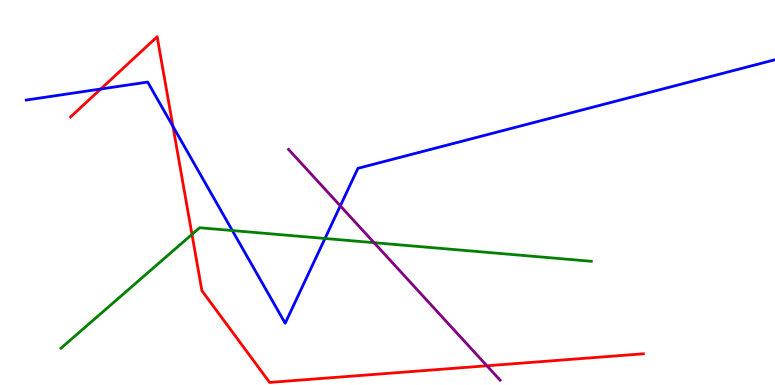[{'lines': ['blue', 'red'], 'intersections': [{'x': 1.3, 'y': 7.69}, {'x': 2.23, 'y': 6.72}]}, {'lines': ['green', 'red'], 'intersections': [{'x': 2.48, 'y': 3.91}]}, {'lines': ['purple', 'red'], 'intersections': [{'x': 6.28, 'y': 0.499}]}, {'lines': ['blue', 'green'], 'intersections': [{'x': 3.0, 'y': 4.01}, {'x': 4.19, 'y': 3.81}]}, {'lines': ['blue', 'purple'], 'intersections': [{'x': 4.39, 'y': 4.65}]}, {'lines': ['green', 'purple'], 'intersections': [{'x': 4.83, 'y': 3.7}]}]